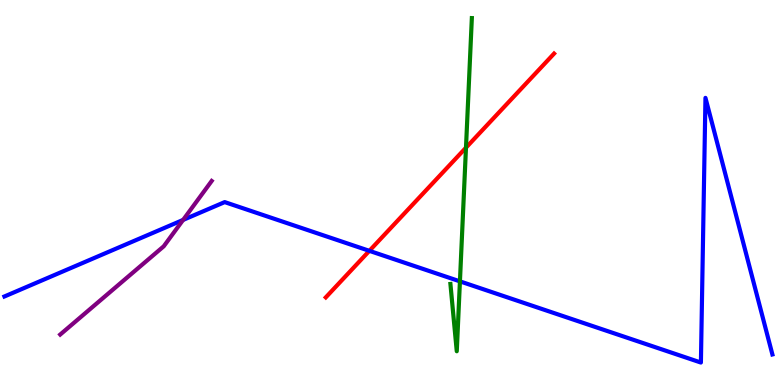[{'lines': ['blue', 'red'], 'intersections': [{'x': 4.77, 'y': 3.48}]}, {'lines': ['green', 'red'], 'intersections': [{'x': 6.01, 'y': 6.16}]}, {'lines': ['purple', 'red'], 'intersections': []}, {'lines': ['blue', 'green'], 'intersections': [{'x': 5.93, 'y': 2.69}]}, {'lines': ['blue', 'purple'], 'intersections': [{'x': 2.36, 'y': 4.29}]}, {'lines': ['green', 'purple'], 'intersections': []}]